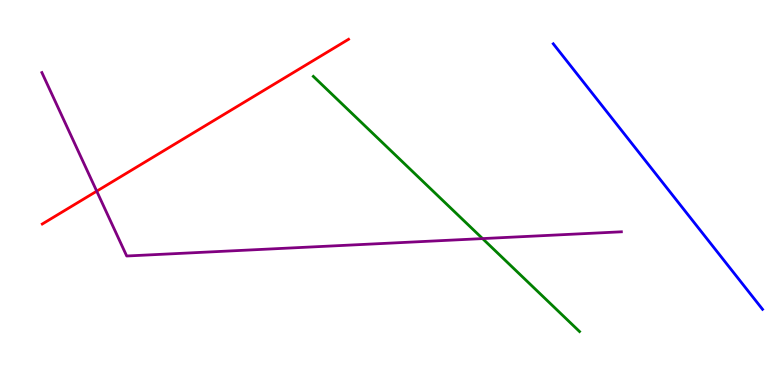[{'lines': ['blue', 'red'], 'intersections': []}, {'lines': ['green', 'red'], 'intersections': []}, {'lines': ['purple', 'red'], 'intersections': [{'x': 1.25, 'y': 5.03}]}, {'lines': ['blue', 'green'], 'intersections': []}, {'lines': ['blue', 'purple'], 'intersections': []}, {'lines': ['green', 'purple'], 'intersections': [{'x': 6.23, 'y': 3.8}]}]